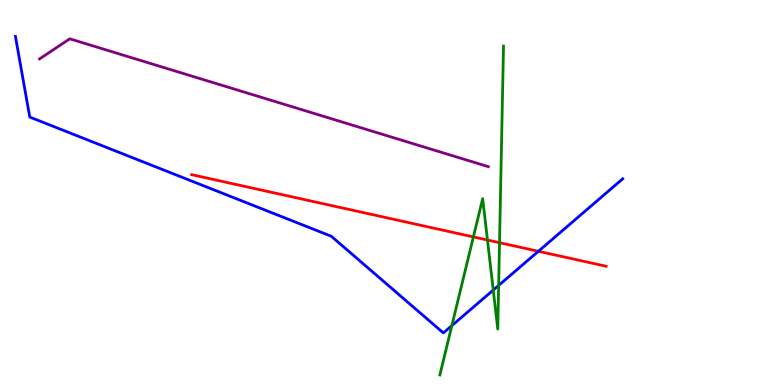[{'lines': ['blue', 'red'], 'intersections': [{'x': 6.95, 'y': 3.47}]}, {'lines': ['green', 'red'], 'intersections': [{'x': 6.11, 'y': 3.85}, {'x': 6.29, 'y': 3.77}, {'x': 6.45, 'y': 3.7}]}, {'lines': ['purple', 'red'], 'intersections': []}, {'lines': ['blue', 'green'], 'intersections': [{'x': 5.83, 'y': 1.54}, {'x': 6.36, 'y': 2.47}, {'x': 6.43, 'y': 2.59}]}, {'lines': ['blue', 'purple'], 'intersections': []}, {'lines': ['green', 'purple'], 'intersections': []}]